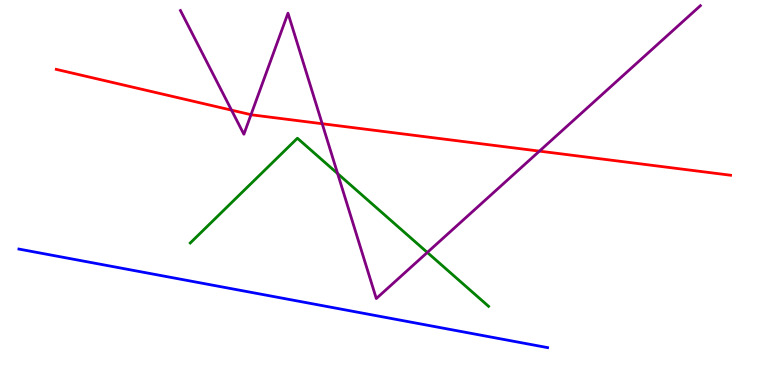[{'lines': ['blue', 'red'], 'intersections': []}, {'lines': ['green', 'red'], 'intersections': []}, {'lines': ['purple', 'red'], 'intersections': [{'x': 2.99, 'y': 7.14}, {'x': 3.24, 'y': 7.02}, {'x': 4.16, 'y': 6.79}, {'x': 6.96, 'y': 6.07}]}, {'lines': ['blue', 'green'], 'intersections': []}, {'lines': ['blue', 'purple'], 'intersections': []}, {'lines': ['green', 'purple'], 'intersections': [{'x': 4.36, 'y': 5.49}, {'x': 5.51, 'y': 3.44}]}]